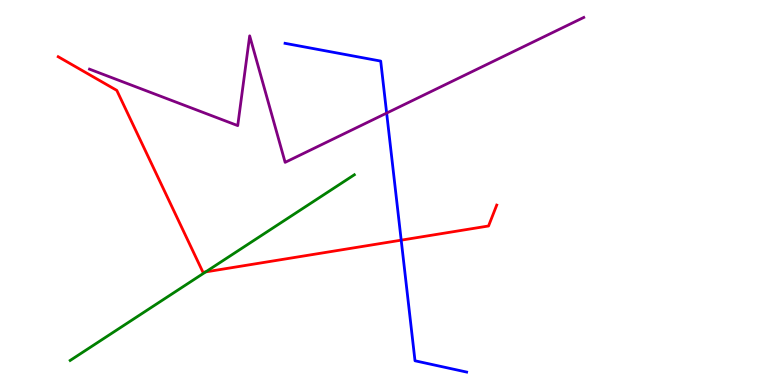[{'lines': ['blue', 'red'], 'intersections': [{'x': 5.18, 'y': 3.76}]}, {'lines': ['green', 'red'], 'intersections': [{'x': 2.65, 'y': 2.94}]}, {'lines': ['purple', 'red'], 'intersections': []}, {'lines': ['blue', 'green'], 'intersections': []}, {'lines': ['blue', 'purple'], 'intersections': [{'x': 4.99, 'y': 7.06}]}, {'lines': ['green', 'purple'], 'intersections': []}]